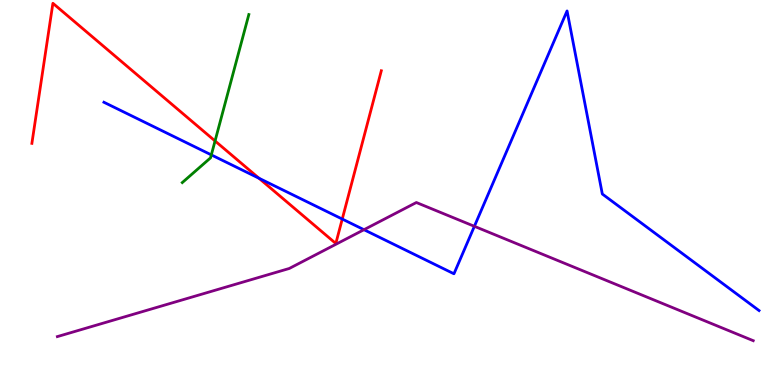[{'lines': ['blue', 'red'], 'intersections': [{'x': 3.34, 'y': 5.37}, {'x': 4.42, 'y': 4.31}]}, {'lines': ['green', 'red'], 'intersections': [{'x': 2.77, 'y': 6.34}]}, {'lines': ['purple', 'red'], 'intersections': []}, {'lines': ['blue', 'green'], 'intersections': [{'x': 2.73, 'y': 5.98}]}, {'lines': ['blue', 'purple'], 'intersections': [{'x': 4.7, 'y': 4.03}, {'x': 6.12, 'y': 4.12}]}, {'lines': ['green', 'purple'], 'intersections': []}]